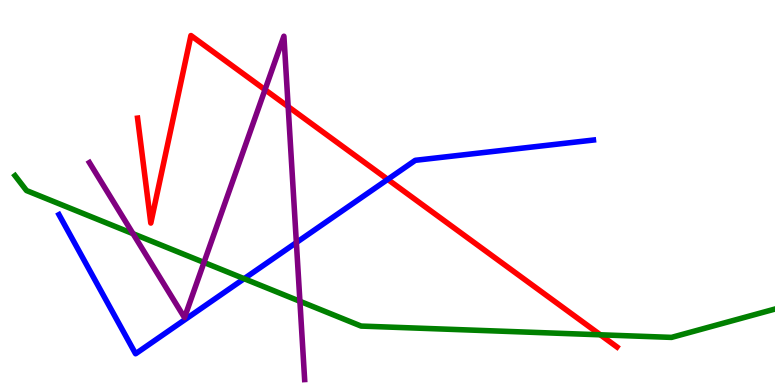[{'lines': ['blue', 'red'], 'intersections': [{'x': 5.0, 'y': 5.34}]}, {'lines': ['green', 'red'], 'intersections': [{'x': 7.75, 'y': 1.3}]}, {'lines': ['purple', 'red'], 'intersections': [{'x': 3.42, 'y': 7.67}, {'x': 3.72, 'y': 7.23}]}, {'lines': ['blue', 'green'], 'intersections': [{'x': 3.15, 'y': 2.76}]}, {'lines': ['blue', 'purple'], 'intersections': [{'x': 3.82, 'y': 3.7}]}, {'lines': ['green', 'purple'], 'intersections': [{'x': 1.72, 'y': 3.93}, {'x': 2.63, 'y': 3.18}, {'x': 3.87, 'y': 2.17}]}]